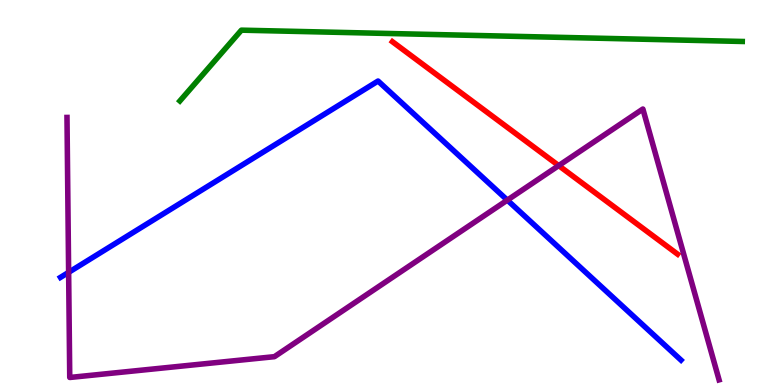[{'lines': ['blue', 'red'], 'intersections': []}, {'lines': ['green', 'red'], 'intersections': []}, {'lines': ['purple', 'red'], 'intersections': [{'x': 7.21, 'y': 5.7}]}, {'lines': ['blue', 'green'], 'intersections': []}, {'lines': ['blue', 'purple'], 'intersections': [{'x': 0.886, 'y': 2.93}, {'x': 6.55, 'y': 4.8}]}, {'lines': ['green', 'purple'], 'intersections': []}]